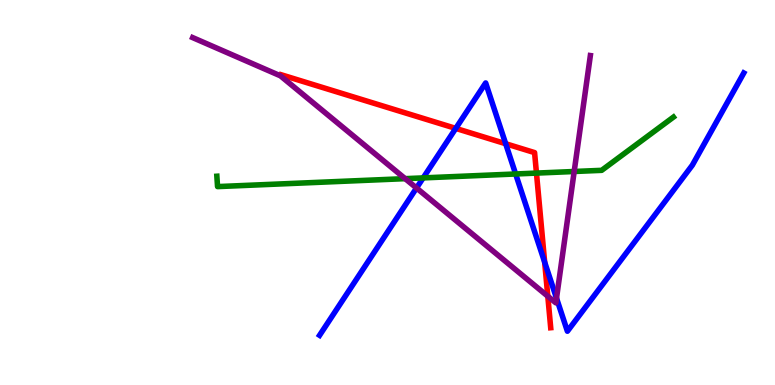[{'lines': ['blue', 'red'], 'intersections': [{'x': 5.88, 'y': 6.67}, {'x': 6.52, 'y': 6.27}, {'x': 7.03, 'y': 3.19}]}, {'lines': ['green', 'red'], 'intersections': [{'x': 6.92, 'y': 5.5}]}, {'lines': ['purple', 'red'], 'intersections': [{'x': 7.07, 'y': 2.31}]}, {'lines': ['blue', 'green'], 'intersections': [{'x': 5.46, 'y': 5.38}, {'x': 6.65, 'y': 5.48}]}, {'lines': ['blue', 'purple'], 'intersections': [{'x': 5.37, 'y': 5.12}, {'x': 7.18, 'y': 2.26}]}, {'lines': ['green', 'purple'], 'intersections': [{'x': 5.23, 'y': 5.36}, {'x': 7.41, 'y': 5.55}]}]